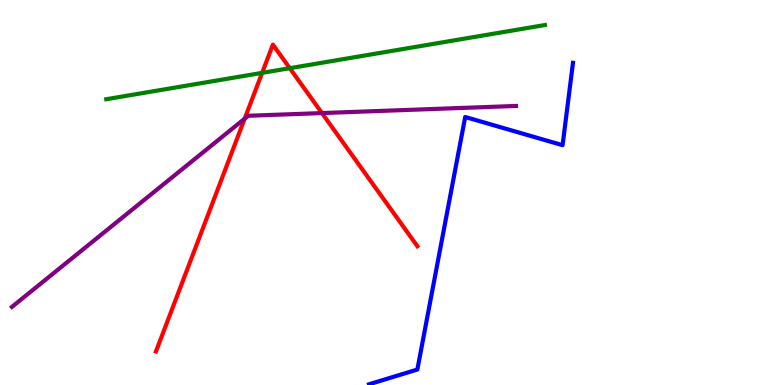[{'lines': ['blue', 'red'], 'intersections': []}, {'lines': ['green', 'red'], 'intersections': [{'x': 3.38, 'y': 8.11}, {'x': 3.74, 'y': 8.23}]}, {'lines': ['purple', 'red'], 'intersections': [{'x': 3.16, 'y': 6.92}, {'x': 4.15, 'y': 7.06}]}, {'lines': ['blue', 'green'], 'intersections': []}, {'lines': ['blue', 'purple'], 'intersections': []}, {'lines': ['green', 'purple'], 'intersections': []}]